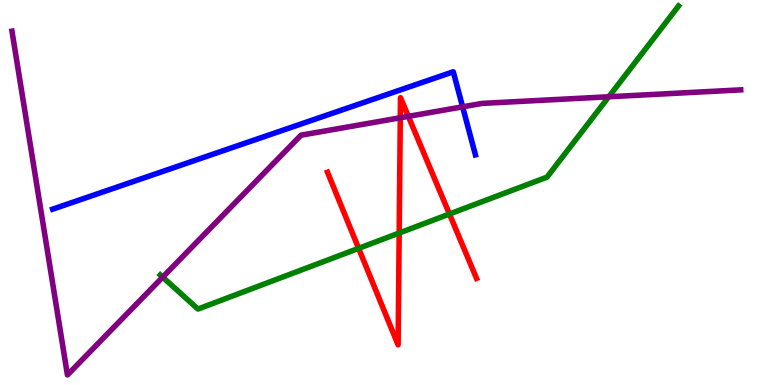[{'lines': ['blue', 'red'], 'intersections': []}, {'lines': ['green', 'red'], 'intersections': [{'x': 4.63, 'y': 3.55}, {'x': 5.15, 'y': 3.95}, {'x': 5.8, 'y': 4.44}]}, {'lines': ['purple', 'red'], 'intersections': [{'x': 5.16, 'y': 6.94}, {'x': 5.27, 'y': 6.98}]}, {'lines': ['blue', 'green'], 'intersections': []}, {'lines': ['blue', 'purple'], 'intersections': [{'x': 5.97, 'y': 7.23}]}, {'lines': ['green', 'purple'], 'intersections': [{'x': 2.1, 'y': 2.8}, {'x': 7.85, 'y': 7.49}]}]